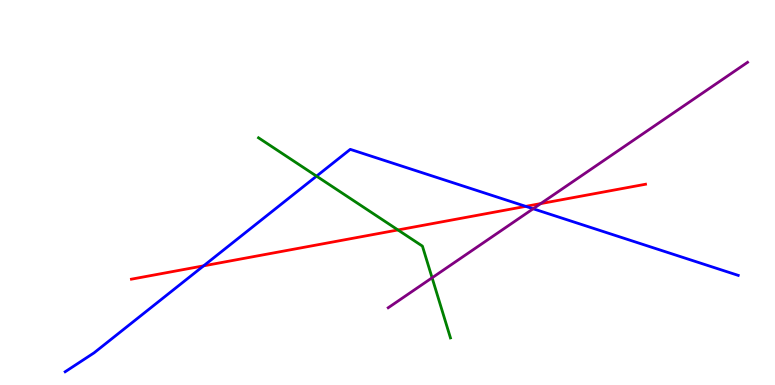[{'lines': ['blue', 'red'], 'intersections': [{'x': 2.63, 'y': 3.09}, {'x': 6.78, 'y': 4.64}]}, {'lines': ['green', 'red'], 'intersections': [{'x': 5.13, 'y': 4.03}]}, {'lines': ['purple', 'red'], 'intersections': [{'x': 6.98, 'y': 4.71}]}, {'lines': ['blue', 'green'], 'intersections': [{'x': 4.08, 'y': 5.42}]}, {'lines': ['blue', 'purple'], 'intersections': [{'x': 6.88, 'y': 4.58}]}, {'lines': ['green', 'purple'], 'intersections': [{'x': 5.58, 'y': 2.78}]}]